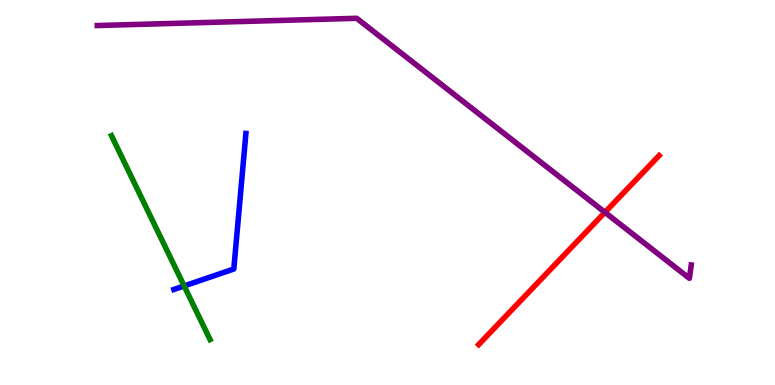[{'lines': ['blue', 'red'], 'intersections': []}, {'lines': ['green', 'red'], 'intersections': []}, {'lines': ['purple', 'red'], 'intersections': [{'x': 7.81, 'y': 4.49}]}, {'lines': ['blue', 'green'], 'intersections': [{'x': 2.38, 'y': 2.57}]}, {'lines': ['blue', 'purple'], 'intersections': []}, {'lines': ['green', 'purple'], 'intersections': []}]